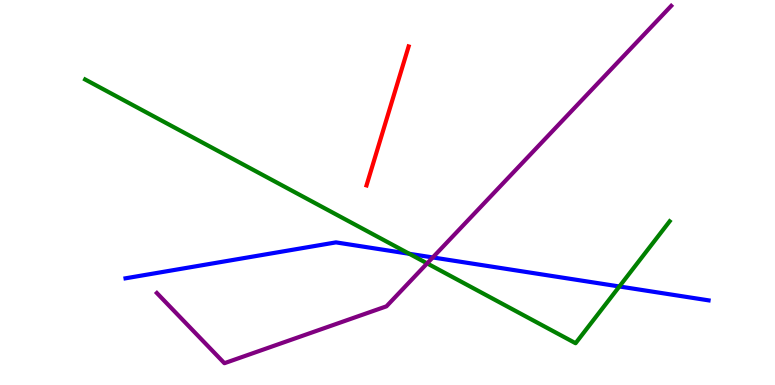[{'lines': ['blue', 'red'], 'intersections': []}, {'lines': ['green', 'red'], 'intersections': []}, {'lines': ['purple', 'red'], 'intersections': []}, {'lines': ['blue', 'green'], 'intersections': [{'x': 5.28, 'y': 3.41}, {'x': 7.99, 'y': 2.56}]}, {'lines': ['blue', 'purple'], 'intersections': [{'x': 5.58, 'y': 3.31}]}, {'lines': ['green', 'purple'], 'intersections': [{'x': 5.51, 'y': 3.16}]}]